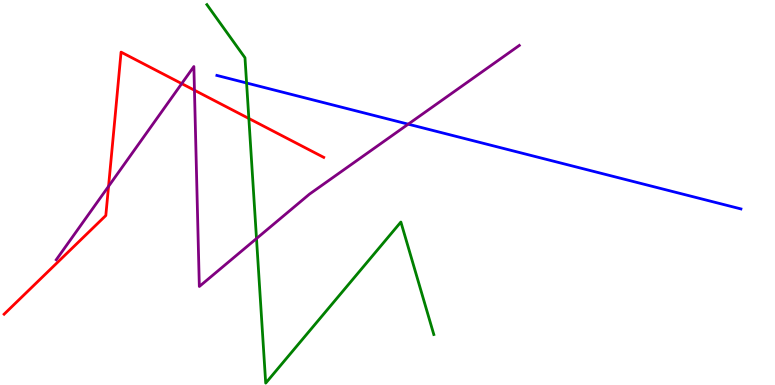[{'lines': ['blue', 'red'], 'intersections': []}, {'lines': ['green', 'red'], 'intersections': [{'x': 3.21, 'y': 6.92}]}, {'lines': ['purple', 'red'], 'intersections': [{'x': 1.4, 'y': 5.16}, {'x': 2.34, 'y': 7.83}, {'x': 2.51, 'y': 7.66}]}, {'lines': ['blue', 'green'], 'intersections': [{'x': 3.18, 'y': 7.84}]}, {'lines': ['blue', 'purple'], 'intersections': [{'x': 5.27, 'y': 6.77}]}, {'lines': ['green', 'purple'], 'intersections': [{'x': 3.31, 'y': 3.8}]}]